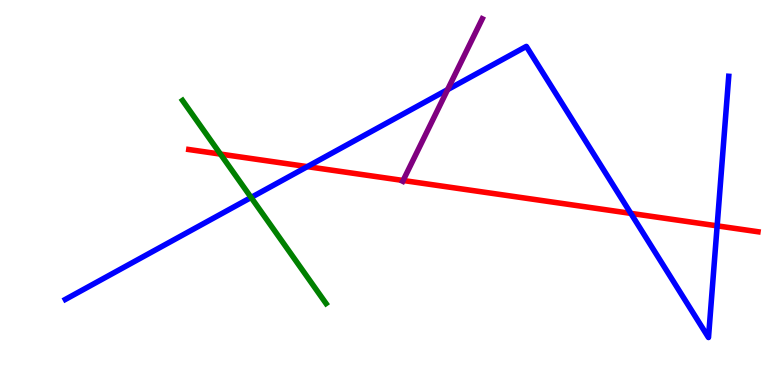[{'lines': ['blue', 'red'], 'intersections': [{'x': 3.97, 'y': 5.67}, {'x': 8.14, 'y': 4.46}, {'x': 9.25, 'y': 4.13}]}, {'lines': ['green', 'red'], 'intersections': [{'x': 2.84, 'y': 6.0}]}, {'lines': ['purple', 'red'], 'intersections': [{'x': 5.2, 'y': 5.31}]}, {'lines': ['blue', 'green'], 'intersections': [{'x': 3.24, 'y': 4.87}]}, {'lines': ['blue', 'purple'], 'intersections': [{'x': 5.78, 'y': 7.67}]}, {'lines': ['green', 'purple'], 'intersections': []}]